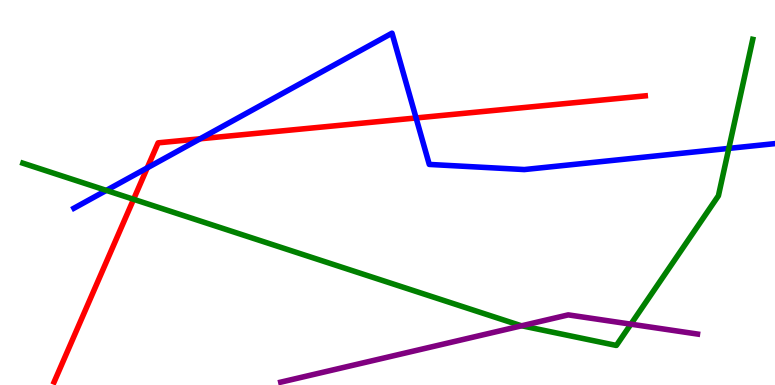[{'lines': ['blue', 'red'], 'intersections': [{'x': 1.9, 'y': 5.64}, {'x': 2.58, 'y': 6.39}, {'x': 5.37, 'y': 6.94}]}, {'lines': ['green', 'red'], 'intersections': [{'x': 1.72, 'y': 4.82}]}, {'lines': ['purple', 'red'], 'intersections': []}, {'lines': ['blue', 'green'], 'intersections': [{'x': 1.37, 'y': 5.05}, {'x': 9.4, 'y': 6.15}]}, {'lines': ['blue', 'purple'], 'intersections': []}, {'lines': ['green', 'purple'], 'intersections': [{'x': 6.73, 'y': 1.54}, {'x': 8.14, 'y': 1.58}]}]